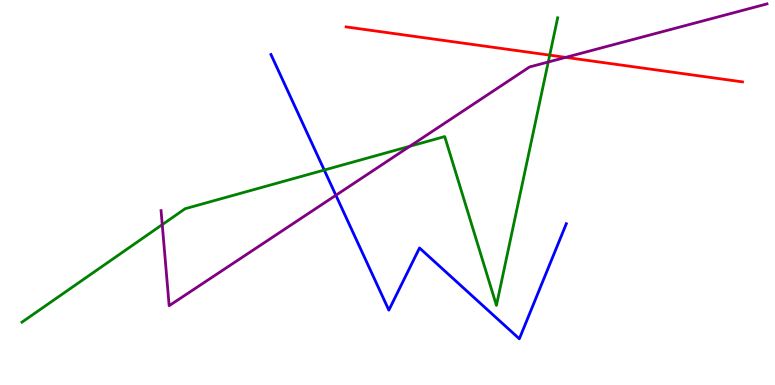[{'lines': ['blue', 'red'], 'intersections': []}, {'lines': ['green', 'red'], 'intersections': [{'x': 7.09, 'y': 8.57}]}, {'lines': ['purple', 'red'], 'intersections': [{'x': 7.3, 'y': 8.51}]}, {'lines': ['blue', 'green'], 'intersections': [{'x': 4.18, 'y': 5.58}]}, {'lines': ['blue', 'purple'], 'intersections': [{'x': 4.33, 'y': 4.93}]}, {'lines': ['green', 'purple'], 'intersections': [{'x': 2.09, 'y': 4.17}, {'x': 5.29, 'y': 6.2}, {'x': 7.07, 'y': 8.39}]}]